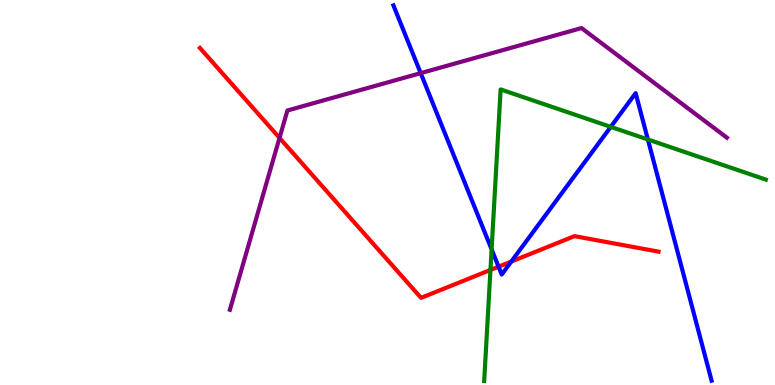[{'lines': ['blue', 'red'], 'intersections': [{'x': 6.43, 'y': 3.07}, {'x': 6.6, 'y': 3.21}]}, {'lines': ['green', 'red'], 'intersections': [{'x': 6.33, 'y': 2.99}]}, {'lines': ['purple', 'red'], 'intersections': [{'x': 3.61, 'y': 6.42}]}, {'lines': ['blue', 'green'], 'intersections': [{'x': 6.34, 'y': 3.52}, {'x': 7.88, 'y': 6.7}, {'x': 8.36, 'y': 6.38}]}, {'lines': ['blue', 'purple'], 'intersections': [{'x': 5.43, 'y': 8.1}]}, {'lines': ['green', 'purple'], 'intersections': []}]